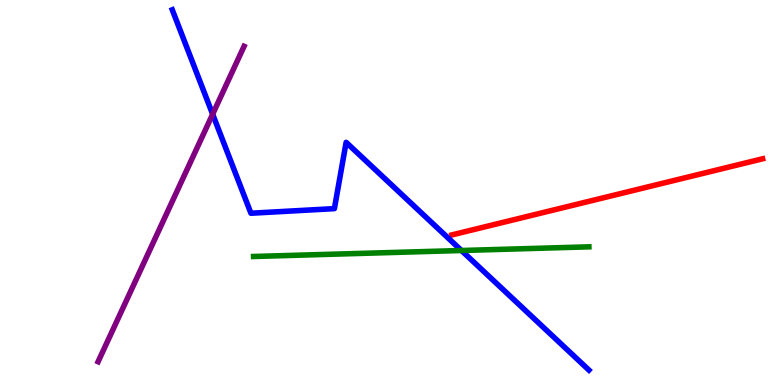[{'lines': ['blue', 'red'], 'intersections': []}, {'lines': ['green', 'red'], 'intersections': []}, {'lines': ['purple', 'red'], 'intersections': []}, {'lines': ['blue', 'green'], 'intersections': [{'x': 5.95, 'y': 3.49}]}, {'lines': ['blue', 'purple'], 'intersections': [{'x': 2.74, 'y': 7.03}]}, {'lines': ['green', 'purple'], 'intersections': []}]